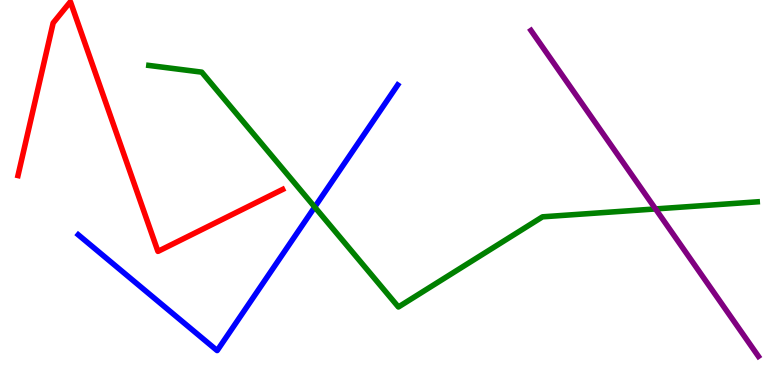[{'lines': ['blue', 'red'], 'intersections': []}, {'lines': ['green', 'red'], 'intersections': []}, {'lines': ['purple', 'red'], 'intersections': []}, {'lines': ['blue', 'green'], 'intersections': [{'x': 4.06, 'y': 4.62}]}, {'lines': ['blue', 'purple'], 'intersections': []}, {'lines': ['green', 'purple'], 'intersections': [{'x': 8.46, 'y': 4.57}]}]